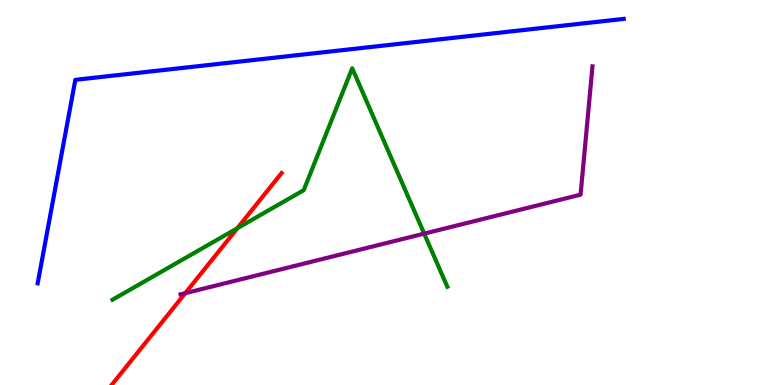[{'lines': ['blue', 'red'], 'intersections': []}, {'lines': ['green', 'red'], 'intersections': [{'x': 3.06, 'y': 4.07}]}, {'lines': ['purple', 'red'], 'intersections': [{'x': 2.39, 'y': 2.38}]}, {'lines': ['blue', 'green'], 'intersections': []}, {'lines': ['blue', 'purple'], 'intersections': []}, {'lines': ['green', 'purple'], 'intersections': [{'x': 5.47, 'y': 3.93}]}]